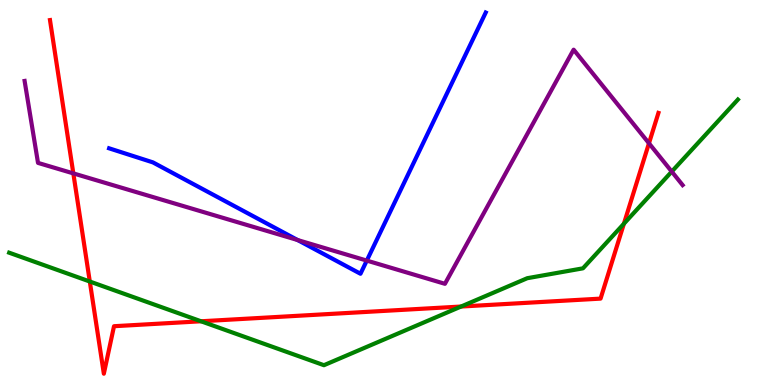[{'lines': ['blue', 'red'], 'intersections': []}, {'lines': ['green', 'red'], 'intersections': [{'x': 1.16, 'y': 2.69}, {'x': 2.59, 'y': 1.66}, {'x': 5.95, 'y': 2.04}, {'x': 8.05, 'y': 4.19}]}, {'lines': ['purple', 'red'], 'intersections': [{'x': 0.946, 'y': 5.5}, {'x': 8.37, 'y': 6.28}]}, {'lines': ['blue', 'green'], 'intersections': []}, {'lines': ['blue', 'purple'], 'intersections': [{'x': 3.84, 'y': 3.77}, {'x': 4.73, 'y': 3.23}]}, {'lines': ['green', 'purple'], 'intersections': [{'x': 8.67, 'y': 5.54}]}]